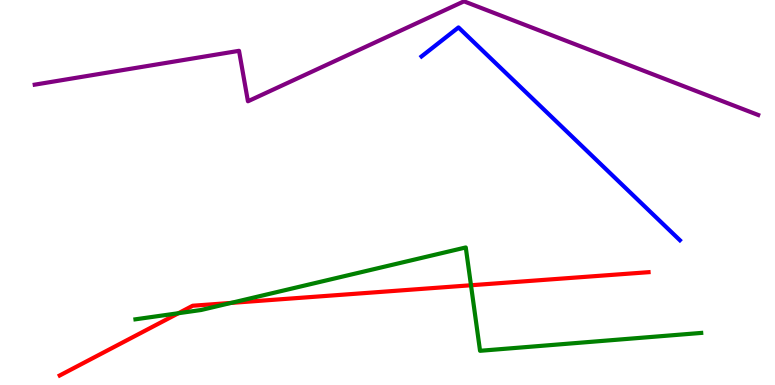[{'lines': ['blue', 'red'], 'intersections': []}, {'lines': ['green', 'red'], 'intersections': [{'x': 2.3, 'y': 1.86}, {'x': 2.98, 'y': 2.13}, {'x': 6.08, 'y': 2.59}]}, {'lines': ['purple', 'red'], 'intersections': []}, {'lines': ['blue', 'green'], 'intersections': []}, {'lines': ['blue', 'purple'], 'intersections': []}, {'lines': ['green', 'purple'], 'intersections': []}]